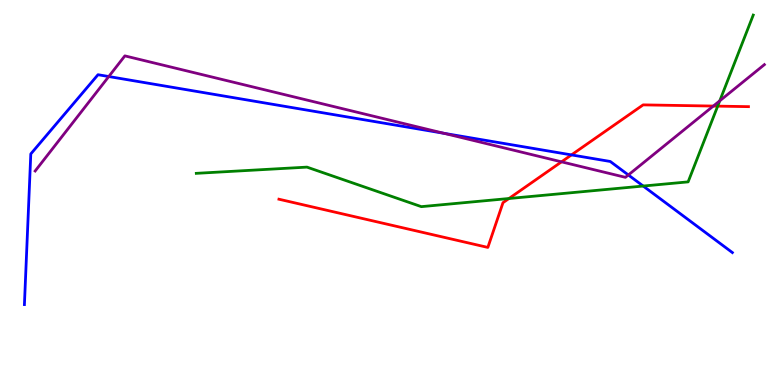[{'lines': ['blue', 'red'], 'intersections': [{'x': 7.37, 'y': 5.98}]}, {'lines': ['green', 'red'], 'intersections': [{'x': 6.57, 'y': 4.84}, {'x': 9.26, 'y': 7.24}]}, {'lines': ['purple', 'red'], 'intersections': [{'x': 7.25, 'y': 5.8}, {'x': 9.2, 'y': 7.25}]}, {'lines': ['blue', 'green'], 'intersections': [{'x': 8.3, 'y': 5.17}]}, {'lines': ['blue', 'purple'], 'intersections': [{'x': 1.4, 'y': 8.01}, {'x': 5.73, 'y': 6.54}, {'x': 8.11, 'y': 5.46}]}, {'lines': ['green', 'purple'], 'intersections': [{'x': 9.29, 'y': 7.38}]}]